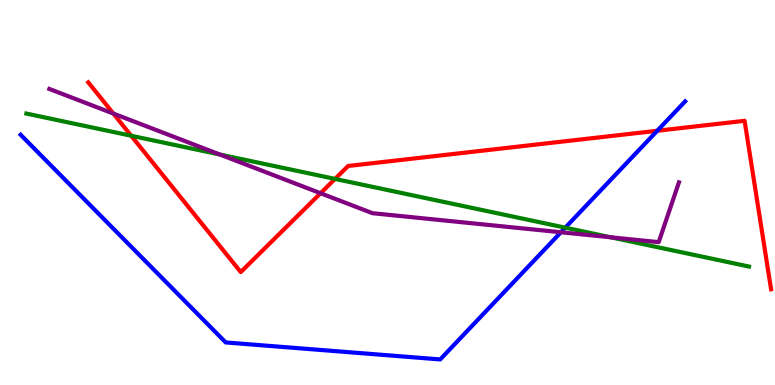[{'lines': ['blue', 'red'], 'intersections': [{'x': 8.48, 'y': 6.6}]}, {'lines': ['green', 'red'], 'intersections': [{'x': 1.69, 'y': 6.47}, {'x': 4.32, 'y': 5.35}]}, {'lines': ['purple', 'red'], 'intersections': [{'x': 1.46, 'y': 7.05}, {'x': 4.14, 'y': 4.98}]}, {'lines': ['blue', 'green'], 'intersections': [{'x': 7.29, 'y': 4.09}]}, {'lines': ['blue', 'purple'], 'intersections': [{'x': 7.24, 'y': 3.97}]}, {'lines': ['green', 'purple'], 'intersections': [{'x': 2.84, 'y': 5.99}, {'x': 7.88, 'y': 3.84}]}]